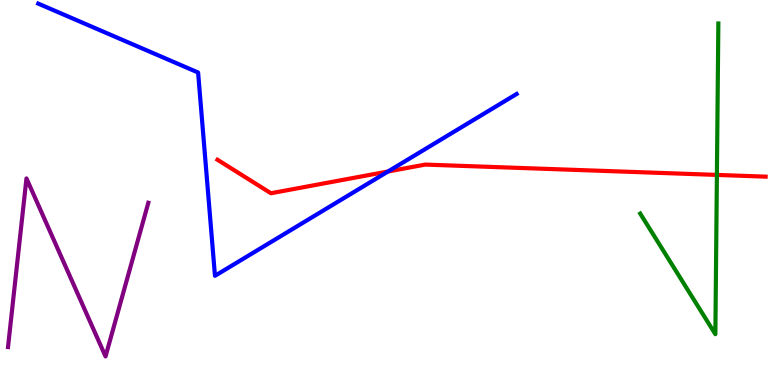[{'lines': ['blue', 'red'], 'intersections': [{'x': 5.01, 'y': 5.55}]}, {'lines': ['green', 'red'], 'intersections': [{'x': 9.25, 'y': 5.46}]}, {'lines': ['purple', 'red'], 'intersections': []}, {'lines': ['blue', 'green'], 'intersections': []}, {'lines': ['blue', 'purple'], 'intersections': []}, {'lines': ['green', 'purple'], 'intersections': []}]